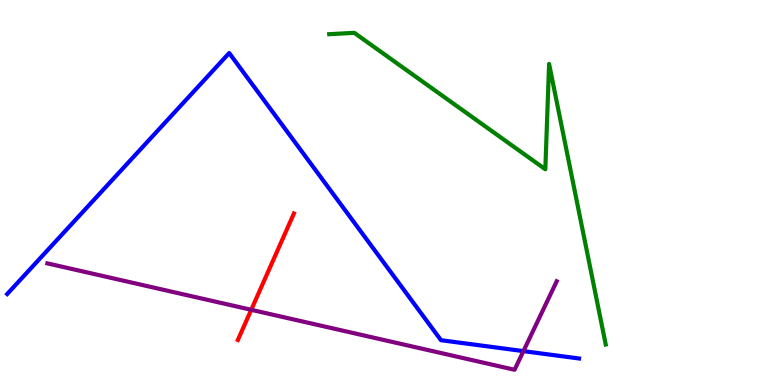[{'lines': ['blue', 'red'], 'intersections': []}, {'lines': ['green', 'red'], 'intersections': []}, {'lines': ['purple', 'red'], 'intersections': [{'x': 3.24, 'y': 1.95}]}, {'lines': ['blue', 'green'], 'intersections': []}, {'lines': ['blue', 'purple'], 'intersections': [{'x': 6.75, 'y': 0.88}]}, {'lines': ['green', 'purple'], 'intersections': []}]